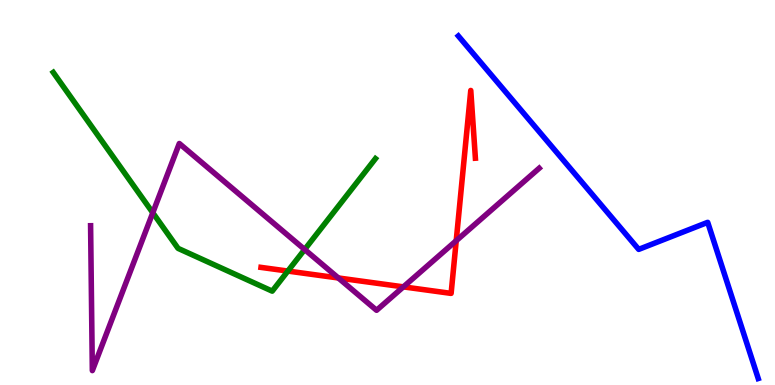[{'lines': ['blue', 'red'], 'intersections': []}, {'lines': ['green', 'red'], 'intersections': [{'x': 3.71, 'y': 2.96}]}, {'lines': ['purple', 'red'], 'intersections': [{'x': 4.37, 'y': 2.78}, {'x': 5.2, 'y': 2.55}, {'x': 5.89, 'y': 3.75}]}, {'lines': ['blue', 'green'], 'intersections': []}, {'lines': ['blue', 'purple'], 'intersections': []}, {'lines': ['green', 'purple'], 'intersections': [{'x': 1.97, 'y': 4.47}, {'x': 3.93, 'y': 3.52}]}]